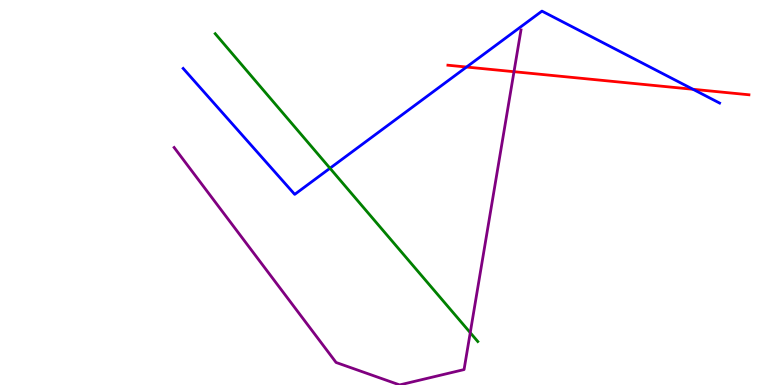[{'lines': ['blue', 'red'], 'intersections': [{'x': 6.02, 'y': 8.26}, {'x': 8.94, 'y': 7.68}]}, {'lines': ['green', 'red'], 'intersections': []}, {'lines': ['purple', 'red'], 'intersections': [{'x': 6.63, 'y': 8.14}]}, {'lines': ['blue', 'green'], 'intersections': [{'x': 4.26, 'y': 5.63}]}, {'lines': ['blue', 'purple'], 'intersections': []}, {'lines': ['green', 'purple'], 'intersections': [{'x': 6.07, 'y': 1.36}]}]